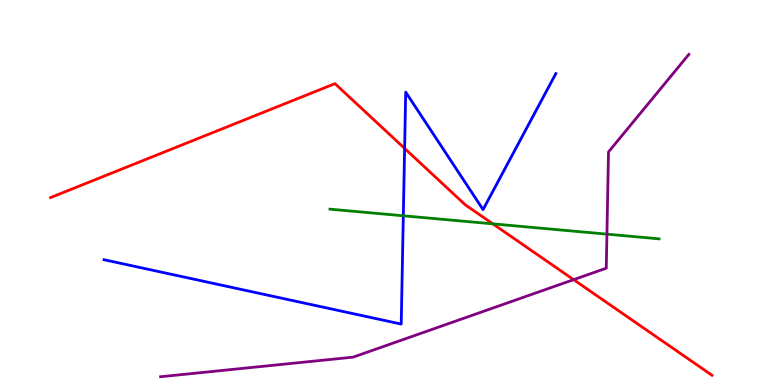[{'lines': ['blue', 'red'], 'intersections': [{'x': 5.22, 'y': 6.15}]}, {'lines': ['green', 'red'], 'intersections': [{'x': 6.36, 'y': 4.19}]}, {'lines': ['purple', 'red'], 'intersections': [{'x': 7.4, 'y': 2.74}]}, {'lines': ['blue', 'green'], 'intersections': [{'x': 5.2, 'y': 4.4}]}, {'lines': ['blue', 'purple'], 'intersections': []}, {'lines': ['green', 'purple'], 'intersections': [{'x': 7.83, 'y': 3.92}]}]